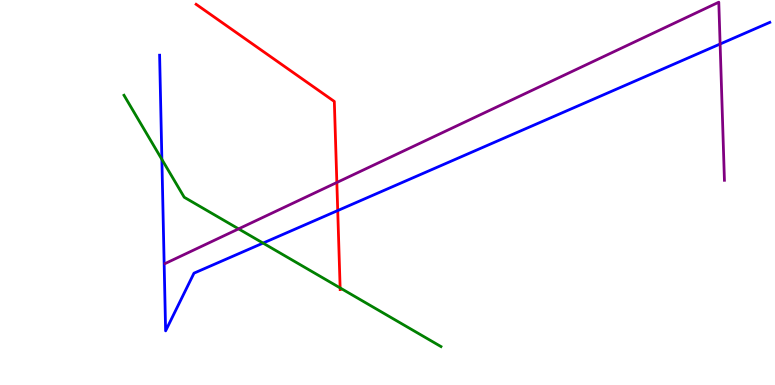[{'lines': ['blue', 'red'], 'intersections': [{'x': 4.36, 'y': 4.53}]}, {'lines': ['green', 'red'], 'intersections': [{'x': 4.39, 'y': 2.52}]}, {'lines': ['purple', 'red'], 'intersections': [{'x': 4.35, 'y': 5.26}]}, {'lines': ['blue', 'green'], 'intersections': [{'x': 2.09, 'y': 5.86}, {'x': 3.39, 'y': 3.69}]}, {'lines': ['blue', 'purple'], 'intersections': [{'x': 9.29, 'y': 8.86}]}, {'lines': ['green', 'purple'], 'intersections': [{'x': 3.08, 'y': 4.06}]}]